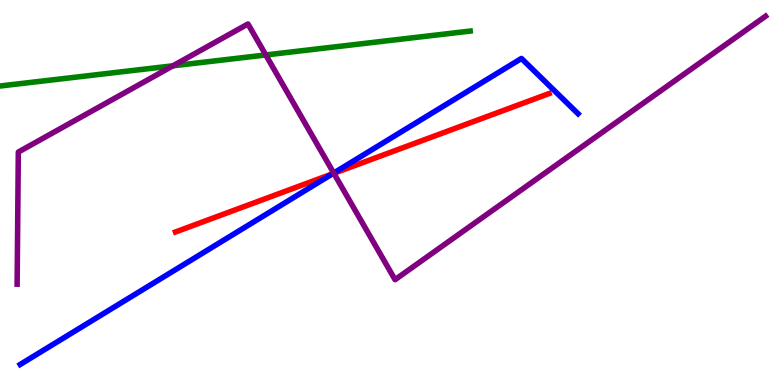[{'lines': ['blue', 'red'], 'intersections': [{'x': 4.29, 'y': 5.49}]}, {'lines': ['green', 'red'], 'intersections': []}, {'lines': ['purple', 'red'], 'intersections': [{'x': 4.31, 'y': 5.5}]}, {'lines': ['blue', 'green'], 'intersections': []}, {'lines': ['blue', 'purple'], 'intersections': [{'x': 4.31, 'y': 5.5}]}, {'lines': ['green', 'purple'], 'intersections': [{'x': 2.23, 'y': 8.29}, {'x': 3.43, 'y': 8.57}]}]